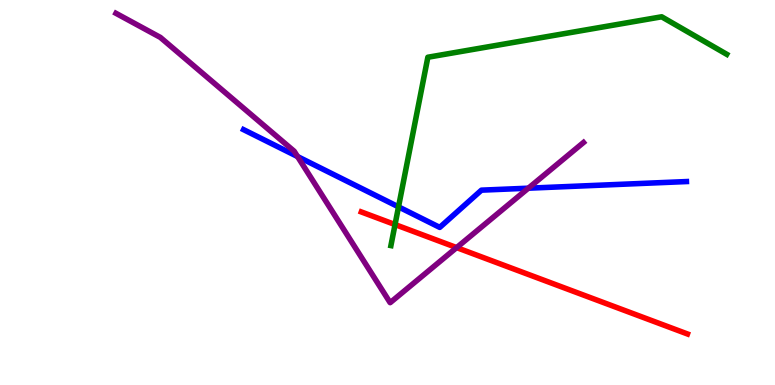[{'lines': ['blue', 'red'], 'intersections': []}, {'lines': ['green', 'red'], 'intersections': [{'x': 5.1, 'y': 4.17}]}, {'lines': ['purple', 'red'], 'intersections': [{'x': 5.89, 'y': 3.57}]}, {'lines': ['blue', 'green'], 'intersections': [{'x': 5.14, 'y': 4.63}]}, {'lines': ['blue', 'purple'], 'intersections': [{'x': 3.84, 'y': 5.93}, {'x': 6.82, 'y': 5.11}]}, {'lines': ['green', 'purple'], 'intersections': []}]